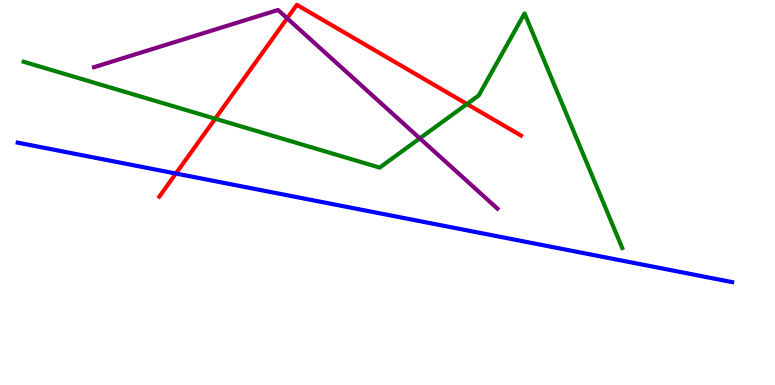[{'lines': ['blue', 'red'], 'intersections': [{'x': 2.27, 'y': 5.49}]}, {'lines': ['green', 'red'], 'intersections': [{'x': 2.78, 'y': 6.92}, {'x': 6.03, 'y': 7.3}]}, {'lines': ['purple', 'red'], 'intersections': [{'x': 3.71, 'y': 9.52}]}, {'lines': ['blue', 'green'], 'intersections': []}, {'lines': ['blue', 'purple'], 'intersections': []}, {'lines': ['green', 'purple'], 'intersections': [{'x': 5.42, 'y': 6.41}]}]